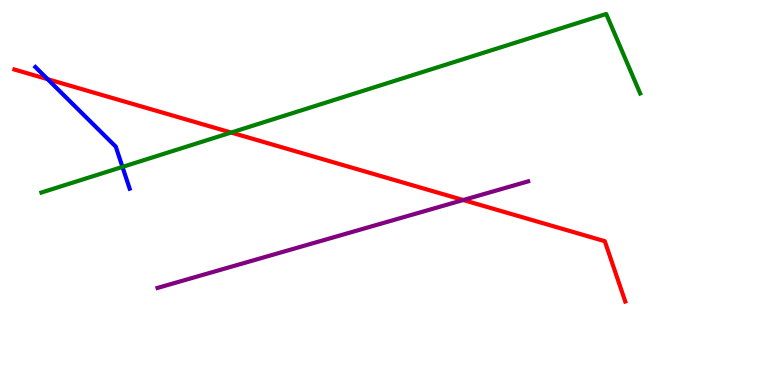[{'lines': ['blue', 'red'], 'intersections': [{'x': 0.615, 'y': 7.94}]}, {'lines': ['green', 'red'], 'intersections': [{'x': 2.98, 'y': 6.56}]}, {'lines': ['purple', 'red'], 'intersections': [{'x': 5.98, 'y': 4.8}]}, {'lines': ['blue', 'green'], 'intersections': [{'x': 1.58, 'y': 5.66}]}, {'lines': ['blue', 'purple'], 'intersections': []}, {'lines': ['green', 'purple'], 'intersections': []}]